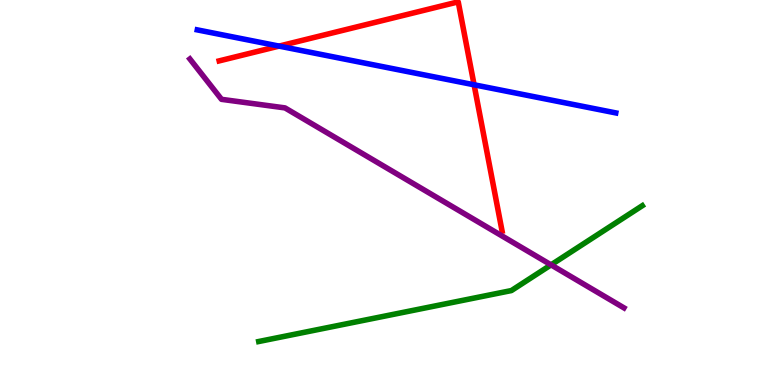[{'lines': ['blue', 'red'], 'intersections': [{'x': 3.6, 'y': 8.8}, {'x': 6.12, 'y': 7.8}]}, {'lines': ['green', 'red'], 'intersections': []}, {'lines': ['purple', 'red'], 'intersections': []}, {'lines': ['blue', 'green'], 'intersections': []}, {'lines': ['blue', 'purple'], 'intersections': []}, {'lines': ['green', 'purple'], 'intersections': [{'x': 7.11, 'y': 3.12}]}]